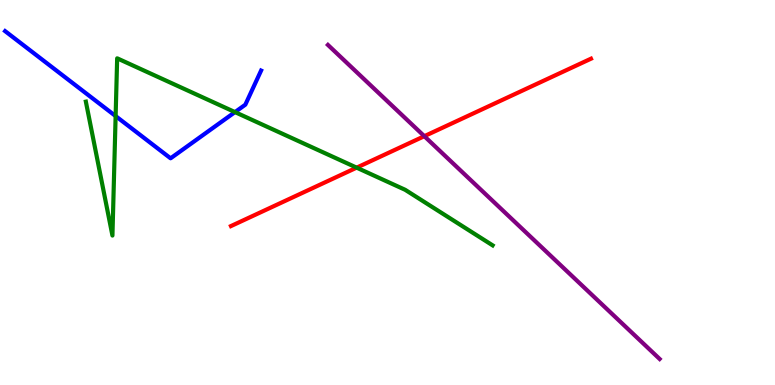[{'lines': ['blue', 'red'], 'intersections': []}, {'lines': ['green', 'red'], 'intersections': [{'x': 4.6, 'y': 5.65}]}, {'lines': ['purple', 'red'], 'intersections': [{'x': 5.48, 'y': 6.46}]}, {'lines': ['blue', 'green'], 'intersections': [{'x': 1.49, 'y': 6.99}, {'x': 3.03, 'y': 7.09}]}, {'lines': ['blue', 'purple'], 'intersections': []}, {'lines': ['green', 'purple'], 'intersections': []}]